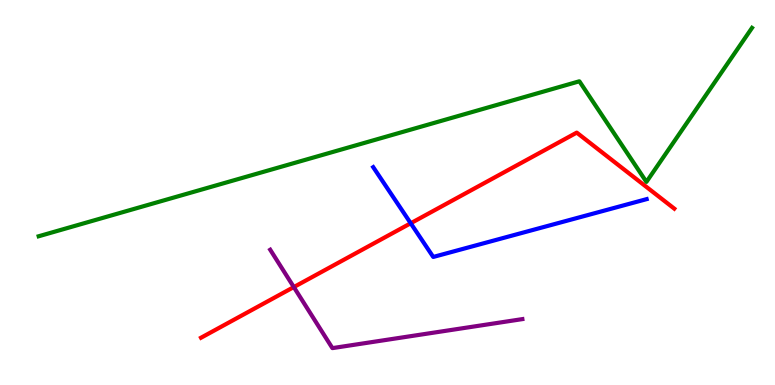[{'lines': ['blue', 'red'], 'intersections': [{'x': 5.3, 'y': 4.2}]}, {'lines': ['green', 'red'], 'intersections': []}, {'lines': ['purple', 'red'], 'intersections': [{'x': 3.79, 'y': 2.54}]}, {'lines': ['blue', 'green'], 'intersections': []}, {'lines': ['blue', 'purple'], 'intersections': []}, {'lines': ['green', 'purple'], 'intersections': []}]